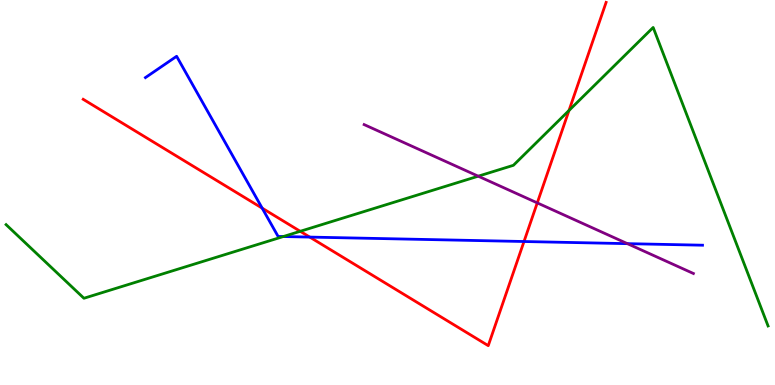[{'lines': ['blue', 'red'], 'intersections': [{'x': 3.38, 'y': 4.59}, {'x': 4.0, 'y': 3.84}, {'x': 6.76, 'y': 3.73}]}, {'lines': ['green', 'red'], 'intersections': [{'x': 3.87, 'y': 3.99}, {'x': 7.34, 'y': 7.13}]}, {'lines': ['purple', 'red'], 'intersections': [{'x': 6.93, 'y': 4.73}]}, {'lines': ['blue', 'green'], 'intersections': [{'x': 3.66, 'y': 3.86}]}, {'lines': ['blue', 'purple'], 'intersections': [{'x': 8.1, 'y': 3.67}]}, {'lines': ['green', 'purple'], 'intersections': [{'x': 6.17, 'y': 5.42}]}]